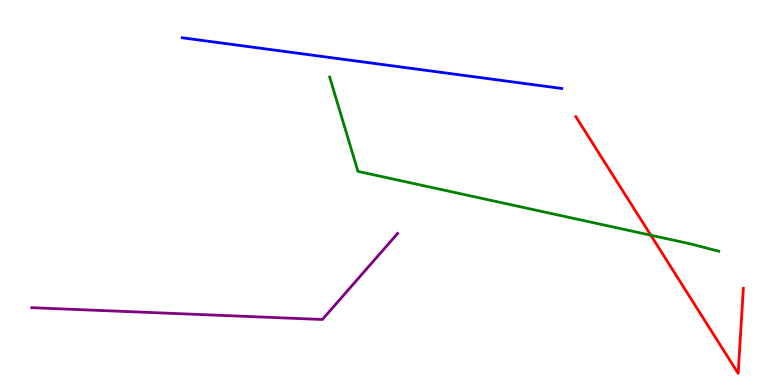[{'lines': ['blue', 'red'], 'intersections': []}, {'lines': ['green', 'red'], 'intersections': [{'x': 8.4, 'y': 3.89}]}, {'lines': ['purple', 'red'], 'intersections': []}, {'lines': ['blue', 'green'], 'intersections': []}, {'lines': ['blue', 'purple'], 'intersections': []}, {'lines': ['green', 'purple'], 'intersections': []}]